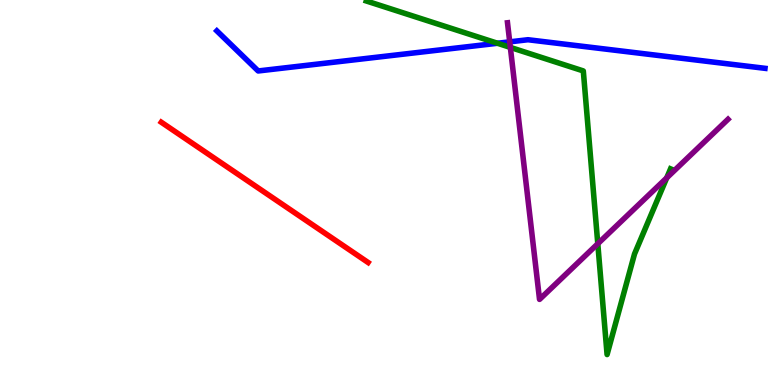[{'lines': ['blue', 'red'], 'intersections': []}, {'lines': ['green', 'red'], 'intersections': []}, {'lines': ['purple', 'red'], 'intersections': []}, {'lines': ['blue', 'green'], 'intersections': [{'x': 6.42, 'y': 8.88}]}, {'lines': ['blue', 'purple'], 'intersections': [{'x': 6.58, 'y': 8.91}]}, {'lines': ['green', 'purple'], 'intersections': [{'x': 6.59, 'y': 8.77}, {'x': 7.71, 'y': 3.67}, {'x': 8.6, 'y': 5.38}]}]